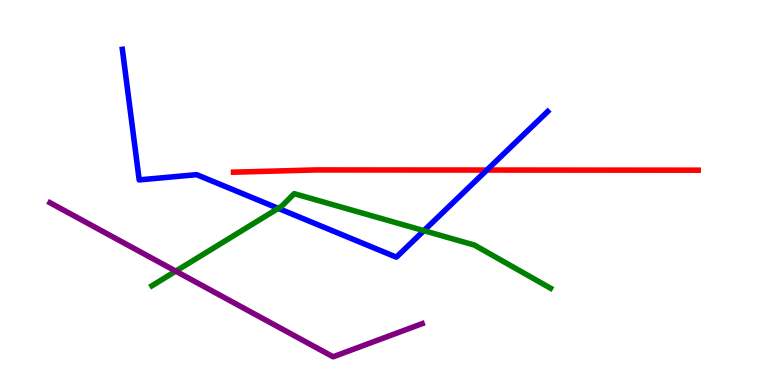[{'lines': ['blue', 'red'], 'intersections': [{'x': 6.28, 'y': 5.58}]}, {'lines': ['green', 'red'], 'intersections': []}, {'lines': ['purple', 'red'], 'intersections': []}, {'lines': ['blue', 'green'], 'intersections': [{'x': 3.59, 'y': 4.59}, {'x': 5.47, 'y': 4.01}]}, {'lines': ['blue', 'purple'], 'intersections': []}, {'lines': ['green', 'purple'], 'intersections': [{'x': 2.27, 'y': 2.96}]}]